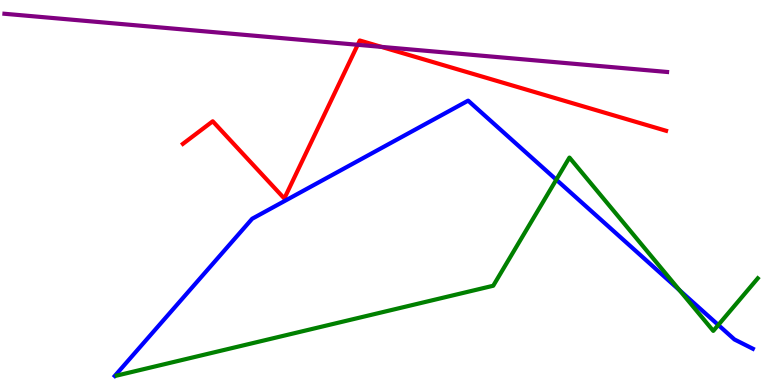[{'lines': ['blue', 'red'], 'intersections': []}, {'lines': ['green', 'red'], 'intersections': []}, {'lines': ['purple', 'red'], 'intersections': [{'x': 4.62, 'y': 8.84}, {'x': 4.92, 'y': 8.78}]}, {'lines': ['blue', 'green'], 'intersections': [{'x': 7.18, 'y': 5.33}, {'x': 8.77, 'y': 2.46}, {'x': 9.27, 'y': 1.56}]}, {'lines': ['blue', 'purple'], 'intersections': []}, {'lines': ['green', 'purple'], 'intersections': []}]